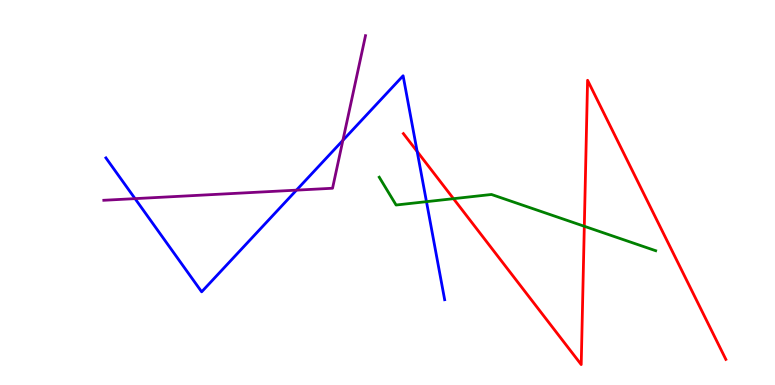[{'lines': ['blue', 'red'], 'intersections': [{'x': 5.38, 'y': 6.07}]}, {'lines': ['green', 'red'], 'intersections': [{'x': 5.85, 'y': 4.84}, {'x': 7.54, 'y': 4.12}]}, {'lines': ['purple', 'red'], 'intersections': []}, {'lines': ['blue', 'green'], 'intersections': [{'x': 5.5, 'y': 4.76}]}, {'lines': ['blue', 'purple'], 'intersections': [{'x': 1.74, 'y': 4.84}, {'x': 3.83, 'y': 5.06}, {'x': 4.42, 'y': 6.35}]}, {'lines': ['green', 'purple'], 'intersections': []}]